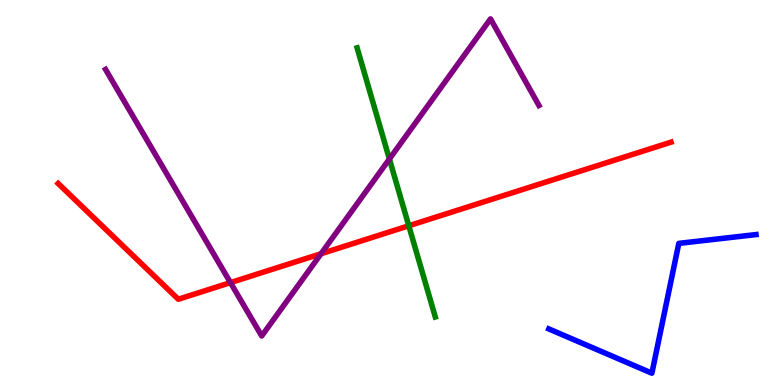[{'lines': ['blue', 'red'], 'intersections': []}, {'lines': ['green', 'red'], 'intersections': [{'x': 5.27, 'y': 4.14}]}, {'lines': ['purple', 'red'], 'intersections': [{'x': 2.97, 'y': 2.66}, {'x': 4.14, 'y': 3.41}]}, {'lines': ['blue', 'green'], 'intersections': []}, {'lines': ['blue', 'purple'], 'intersections': []}, {'lines': ['green', 'purple'], 'intersections': [{'x': 5.02, 'y': 5.87}]}]